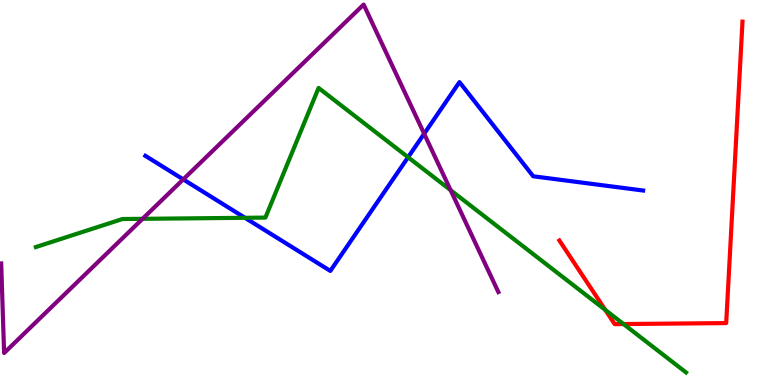[{'lines': ['blue', 'red'], 'intersections': []}, {'lines': ['green', 'red'], 'intersections': [{'x': 7.81, 'y': 1.95}, {'x': 8.05, 'y': 1.58}]}, {'lines': ['purple', 'red'], 'intersections': []}, {'lines': ['blue', 'green'], 'intersections': [{'x': 3.16, 'y': 4.34}, {'x': 5.27, 'y': 5.92}]}, {'lines': ['blue', 'purple'], 'intersections': [{'x': 2.36, 'y': 5.34}, {'x': 5.47, 'y': 6.53}]}, {'lines': ['green', 'purple'], 'intersections': [{'x': 1.84, 'y': 4.32}, {'x': 5.81, 'y': 5.06}]}]